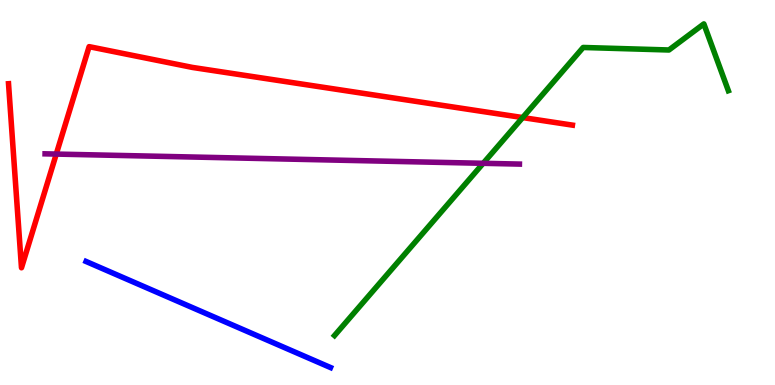[{'lines': ['blue', 'red'], 'intersections': []}, {'lines': ['green', 'red'], 'intersections': [{'x': 6.74, 'y': 6.95}]}, {'lines': ['purple', 'red'], 'intersections': [{'x': 0.726, 'y': 6.0}]}, {'lines': ['blue', 'green'], 'intersections': []}, {'lines': ['blue', 'purple'], 'intersections': []}, {'lines': ['green', 'purple'], 'intersections': [{'x': 6.23, 'y': 5.76}]}]